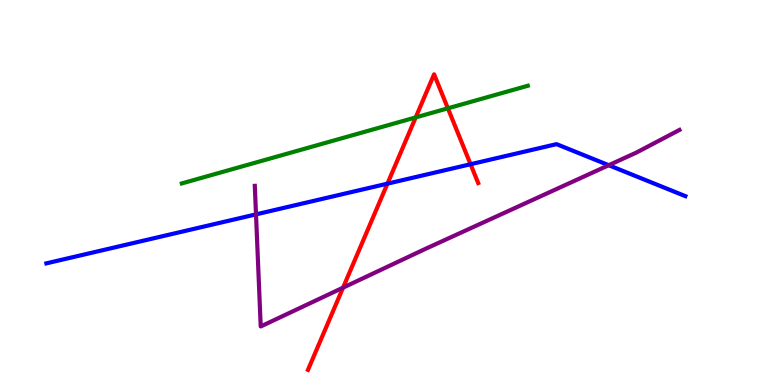[{'lines': ['blue', 'red'], 'intersections': [{'x': 5.0, 'y': 5.23}, {'x': 6.07, 'y': 5.73}]}, {'lines': ['green', 'red'], 'intersections': [{'x': 5.36, 'y': 6.95}, {'x': 5.78, 'y': 7.19}]}, {'lines': ['purple', 'red'], 'intersections': [{'x': 4.43, 'y': 2.53}]}, {'lines': ['blue', 'green'], 'intersections': []}, {'lines': ['blue', 'purple'], 'intersections': [{'x': 3.3, 'y': 4.43}, {'x': 7.85, 'y': 5.71}]}, {'lines': ['green', 'purple'], 'intersections': []}]